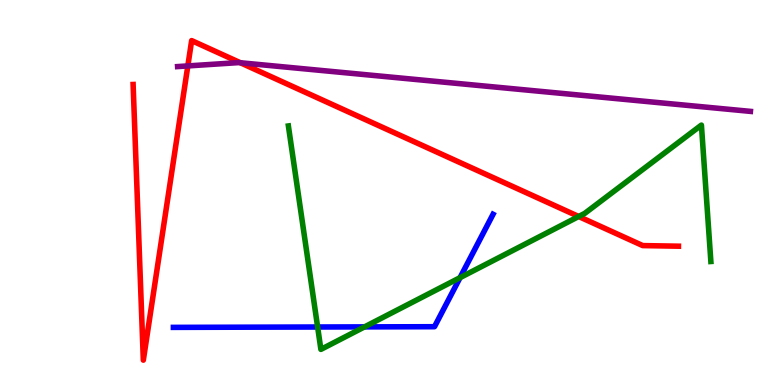[{'lines': ['blue', 'red'], 'intersections': []}, {'lines': ['green', 'red'], 'intersections': [{'x': 7.47, 'y': 4.38}]}, {'lines': ['purple', 'red'], 'intersections': [{'x': 2.42, 'y': 8.29}, {'x': 3.1, 'y': 8.37}]}, {'lines': ['blue', 'green'], 'intersections': [{'x': 4.1, 'y': 1.51}, {'x': 4.7, 'y': 1.51}, {'x': 5.94, 'y': 2.79}]}, {'lines': ['blue', 'purple'], 'intersections': []}, {'lines': ['green', 'purple'], 'intersections': []}]